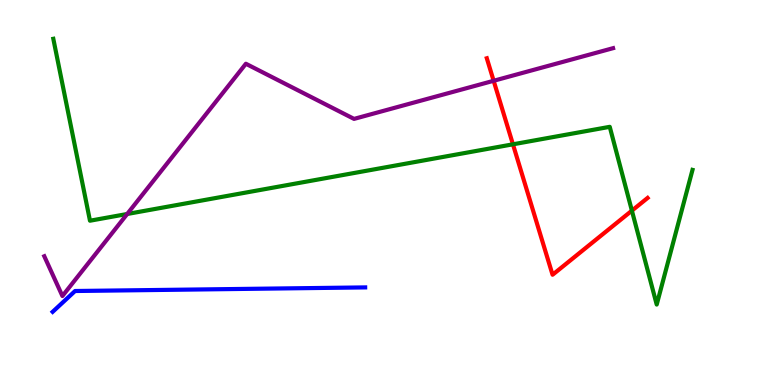[{'lines': ['blue', 'red'], 'intersections': []}, {'lines': ['green', 'red'], 'intersections': [{'x': 6.62, 'y': 6.25}, {'x': 8.15, 'y': 4.53}]}, {'lines': ['purple', 'red'], 'intersections': [{'x': 6.37, 'y': 7.9}]}, {'lines': ['blue', 'green'], 'intersections': []}, {'lines': ['blue', 'purple'], 'intersections': []}, {'lines': ['green', 'purple'], 'intersections': [{'x': 1.64, 'y': 4.44}]}]